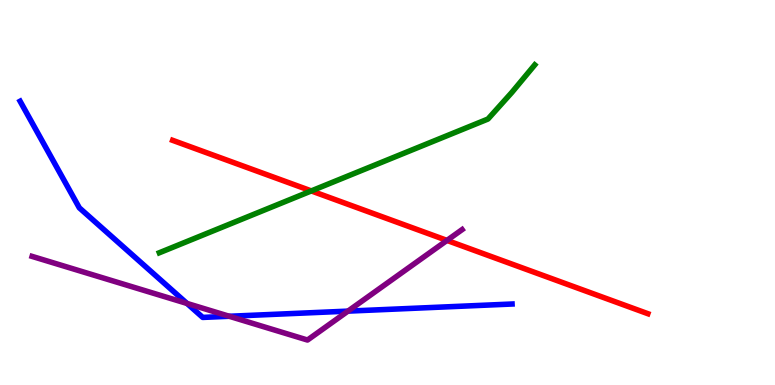[{'lines': ['blue', 'red'], 'intersections': []}, {'lines': ['green', 'red'], 'intersections': [{'x': 4.02, 'y': 5.04}]}, {'lines': ['purple', 'red'], 'intersections': [{'x': 5.77, 'y': 3.76}]}, {'lines': ['blue', 'green'], 'intersections': []}, {'lines': ['blue', 'purple'], 'intersections': [{'x': 2.41, 'y': 2.12}, {'x': 2.96, 'y': 1.79}, {'x': 4.49, 'y': 1.92}]}, {'lines': ['green', 'purple'], 'intersections': []}]